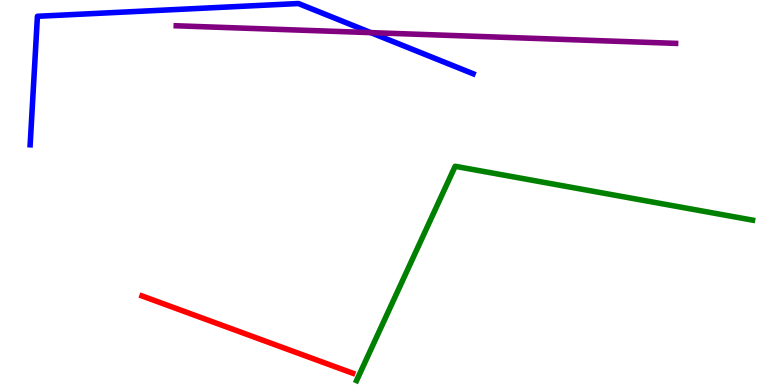[{'lines': ['blue', 'red'], 'intersections': []}, {'lines': ['green', 'red'], 'intersections': []}, {'lines': ['purple', 'red'], 'intersections': []}, {'lines': ['blue', 'green'], 'intersections': []}, {'lines': ['blue', 'purple'], 'intersections': [{'x': 4.78, 'y': 9.15}]}, {'lines': ['green', 'purple'], 'intersections': []}]